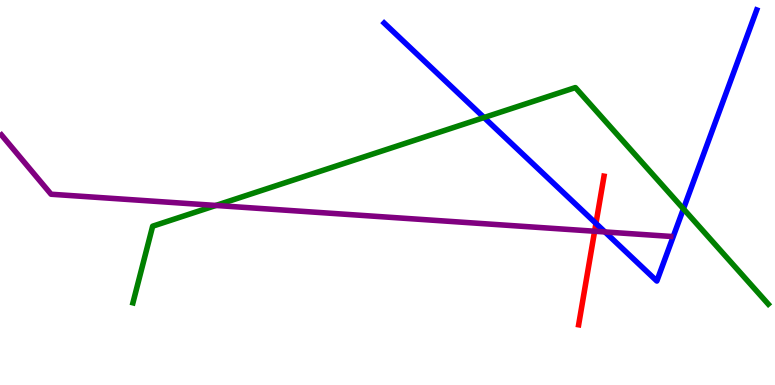[{'lines': ['blue', 'red'], 'intersections': [{'x': 7.69, 'y': 4.2}]}, {'lines': ['green', 'red'], 'intersections': []}, {'lines': ['purple', 'red'], 'intersections': [{'x': 7.67, 'y': 3.99}]}, {'lines': ['blue', 'green'], 'intersections': [{'x': 6.25, 'y': 6.95}, {'x': 8.82, 'y': 4.57}]}, {'lines': ['blue', 'purple'], 'intersections': [{'x': 7.81, 'y': 3.98}]}, {'lines': ['green', 'purple'], 'intersections': [{'x': 2.79, 'y': 4.66}]}]